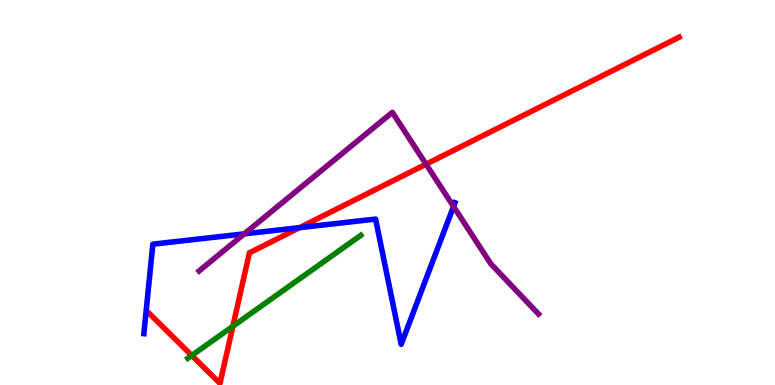[{'lines': ['blue', 'red'], 'intersections': [{'x': 3.87, 'y': 4.09}]}, {'lines': ['green', 'red'], 'intersections': [{'x': 2.47, 'y': 0.766}, {'x': 3.0, 'y': 1.53}]}, {'lines': ['purple', 'red'], 'intersections': [{'x': 5.5, 'y': 5.73}]}, {'lines': ['blue', 'green'], 'intersections': []}, {'lines': ['blue', 'purple'], 'intersections': [{'x': 3.15, 'y': 3.93}, {'x': 5.85, 'y': 4.64}]}, {'lines': ['green', 'purple'], 'intersections': []}]